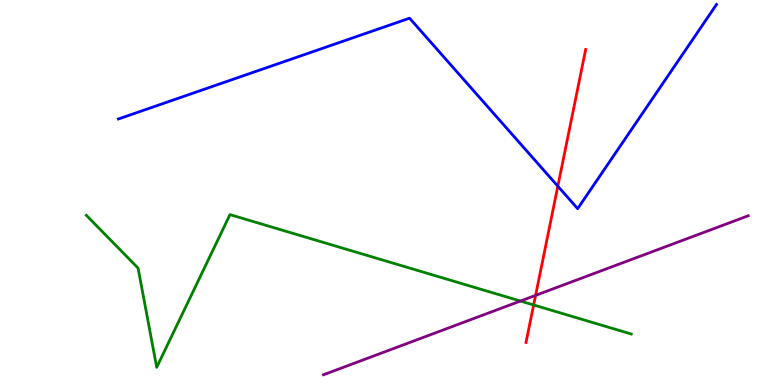[{'lines': ['blue', 'red'], 'intersections': [{'x': 7.2, 'y': 5.16}]}, {'lines': ['green', 'red'], 'intersections': [{'x': 6.89, 'y': 2.08}]}, {'lines': ['purple', 'red'], 'intersections': [{'x': 6.91, 'y': 2.33}]}, {'lines': ['blue', 'green'], 'intersections': []}, {'lines': ['blue', 'purple'], 'intersections': []}, {'lines': ['green', 'purple'], 'intersections': [{'x': 6.72, 'y': 2.18}]}]